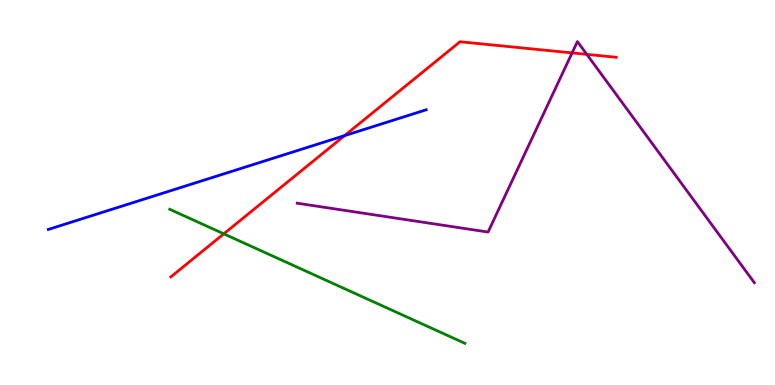[{'lines': ['blue', 'red'], 'intersections': [{'x': 4.45, 'y': 6.48}]}, {'lines': ['green', 'red'], 'intersections': [{'x': 2.89, 'y': 3.93}]}, {'lines': ['purple', 'red'], 'intersections': [{'x': 7.38, 'y': 8.63}, {'x': 7.57, 'y': 8.59}]}, {'lines': ['blue', 'green'], 'intersections': []}, {'lines': ['blue', 'purple'], 'intersections': []}, {'lines': ['green', 'purple'], 'intersections': []}]